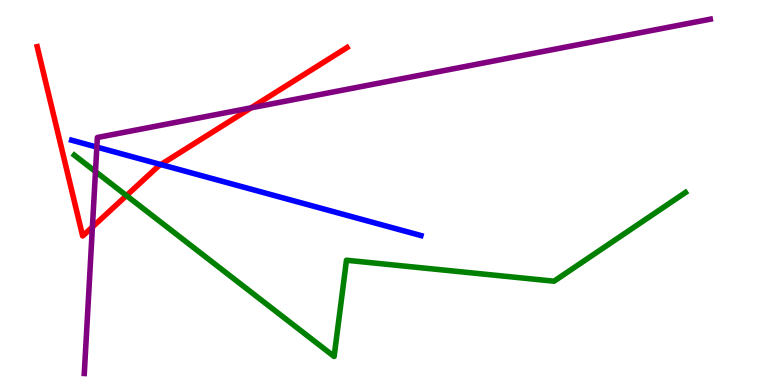[{'lines': ['blue', 'red'], 'intersections': [{'x': 2.08, 'y': 5.73}]}, {'lines': ['green', 'red'], 'intersections': [{'x': 1.63, 'y': 4.92}]}, {'lines': ['purple', 'red'], 'intersections': [{'x': 1.19, 'y': 4.1}, {'x': 3.24, 'y': 7.2}]}, {'lines': ['blue', 'green'], 'intersections': []}, {'lines': ['blue', 'purple'], 'intersections': [{'x': 1.25, 'y': 6.18}]}, {'lines': ['green', 'purple'], 'intersections': [{'x': 1.23, 'y': 5.54}]}]